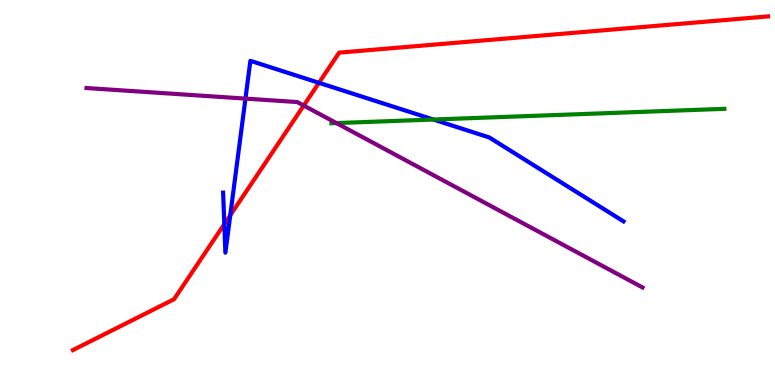[{'lines': ['blue', 'red'], 'intersections': [{'x': 2.89, 'y': 4.18}, {'x': 2.97, 'y': 4.41}, {'x': 4.12, 'y': 7.85}]}, {'lines': ['green', 'red'], 'intersections': []}, {'lines': ['purple', 'red'], 'intersections': [{'x': 3.92, 'y': 7.26}]}, {'lines': ['blue', 'green'], 'intersections': [{'x': 5.59, 'y': 6.9}]}, {'lines': ['blue', 'purple'], 'intersections': [{'x': 3.17, 'y': 7.44}]}, {'lines': ['green', 'purple'], 'intersections': [{'x': 4.34, 'y': 6.8}]}]